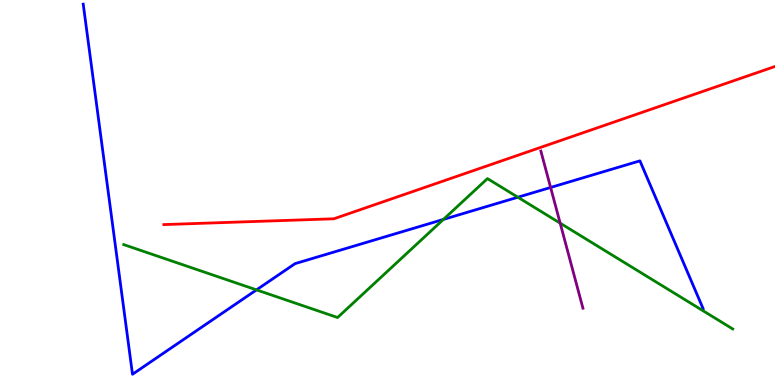[{'lines': ['blue', 'red'], 'intersections': []}, {'lines': ['green', 'red'], 'intersections': []}, {'lines': ['purple', 'red'], 'intersections': []}, {'lines': ['blue', 'green'], 'intersections': [{'x': 3.31, 'y': 2.47}, {'x': 5.72, 'y': 4.3}, {'x': 6.68, 'y': 4.88}]}, {'lines': ['blue', 'purple'], 'intersections': [{'x': 7.1, 'y': 5.13}]}, {'lines': ['green', 'purple'], 'intersections': [{'x': 7.23, 'y': 4.2}]}]